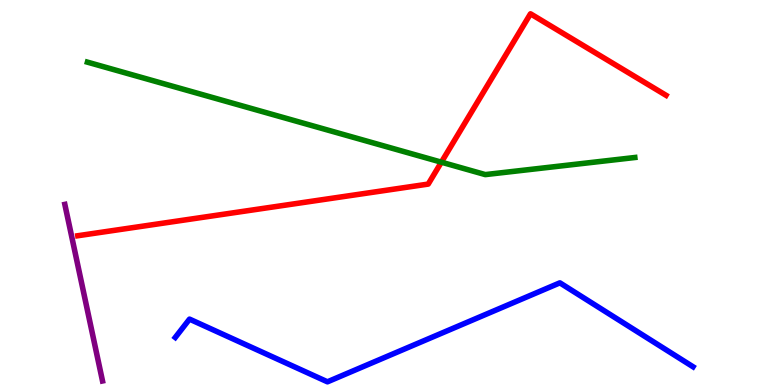[{'lines': ['blue', 'red'], 'intersections': []}, {'lines': ['green', 'red'], 'intersections': [{'x': 5.7, 'y': 5.79}]}, {'lines': ['purple', 'red'], 'intersections': []}, {'lines': ['blue', 'green'], 'intersections': []}, {'lines': ['blue', 'purple'], 'intersections': []}, {'lines': ['green', 'purple'], 'intersections': []}]